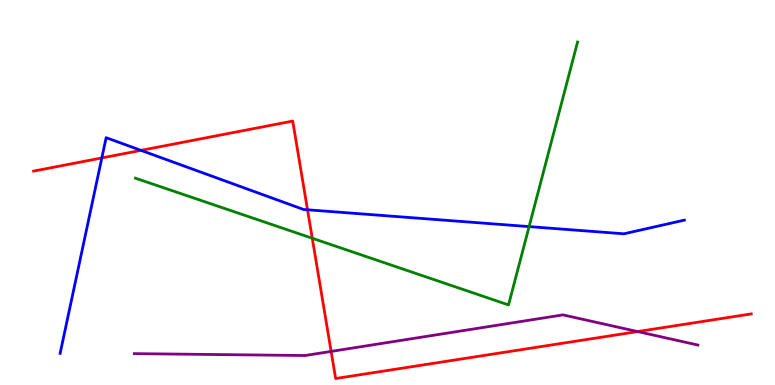[{'lines': ['blue', 'red'], 'intersections': [{'x': 1.31, 'y': 5.9}, {'x': 1.82, 'y': 6.09}, {'x': 3.97, 'y': 4.55}]}, {'lines': ['green', 'red'], 'intersections': [{'x': 4.03, 'y': 3.81}]}, {'lines': ['purple', 'red'], 'intersections': [{'x': 4.27, 'y': 0.872}, {'x': 8.23, 'y': 1.39}]}, {'lines': ['blue', 'green'], 'intersections': [{'x': 6.83, 'y': 4.11}]}, {'lines': ['blue', 'purple'], 'intersections': []}, {'lines': ['green', 'purple'], 'intersections': []}]